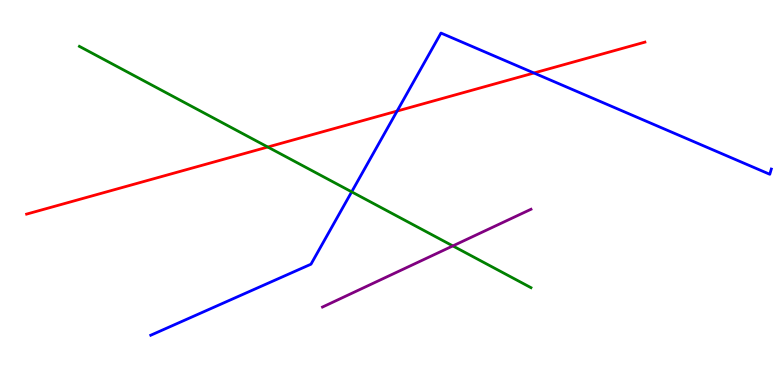[{'lines': ['blue', 'red'], 'intersections': [{'x': 5.12, 'y': 7.12}, {'x': 6.89, 'y': 8.1}]}, {'lines': ['green', 'red'], 'intersections': [{'x': 3.46, 'y': 6.18}]}, {'lines': ['purple', 'red'], 'intersections': []}, {'lines': ['blue', 'green'], 'intersections': [{'x': 4.54, 'y': 5.02}]}, {'lines': ['blue', 'purple'], 'intersections': []}, {'lines': ['green', 'purple'], 'intersections': [{'x': 5.84, 'y': 3.61}]}]